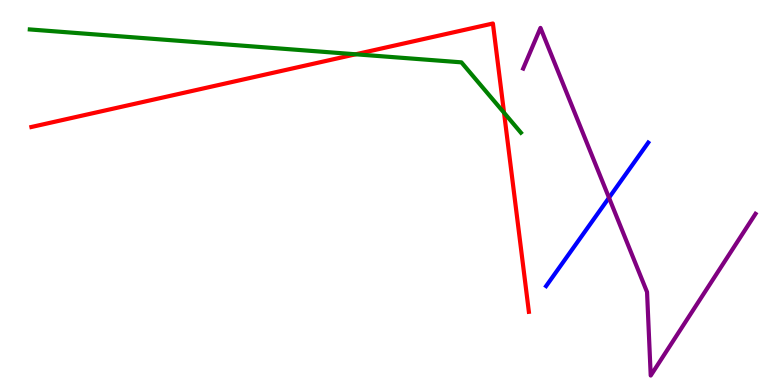[{'lines': ['blue', 'red'], 'intersections': []}, {'lines': ['green', 'red'], 'intersections': [{'x': 4.59, 'y': 8.59}, {'x': 6.5, 'y': 7.07}]}, {'lines': ['purple', 'red'], 'intersections': []}, {'lines': ['blue', 'green'], 'intersections': []}, {'lines': ['blue', 'purple'], 'intersections': [{'x': 7.86, 'y': 4.86}]}, {'lines': ['green', 'purple'], 'intersections': []}]